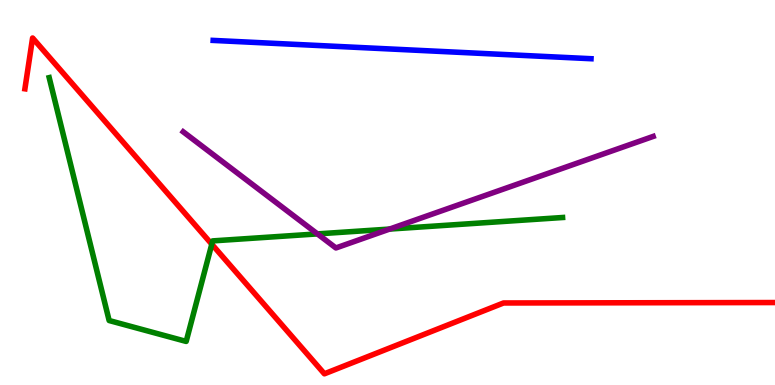[{'lines': ['blue', 'red'], 'intersections': []}, {'lines': ['green', 'red'], 'intersections': [{'x': 2.73, 'y': 3.66}]}, {'lines': ['purple', 'red'], 'intersections': []}, {'lines': ['blue', 'green'], 'intersections': []}, {'lines': ['blue', 'purple'], 'intersections': []}, {'lines': ['green', 'purple'], 'intersections': [{'x': 4.1, 'y': 3.92}, {'x': 5.03, 'y': 4.05}]}]